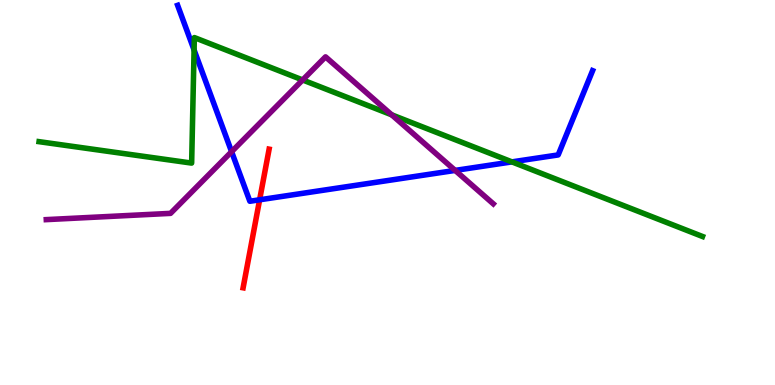[{'lines': ['blue', 'red'], 'intersections': [{'x': 3.35, 'y': 4.81}]}, {'lines': ['green', 'red'], 'intersections': []}, {'lines': ['purple', 'red'], 'intersections': []}, {'lines': ['blue', 'green'], 'intersections': [{'x': 2.5, 'y': 8.7}, {'x': 6.61, 'y': 5.8}]}, {'lines': ['blue', 'purple'], 'intersections': [{'x': 2.99, 'y': 6.06}, {'x': 5.87, 'y': 5.57}]}, {'lines': ['green', 'purple'], 'intersections': [{'x': 3.9, 'y': 7.92}, {'x': 5.05, 'y': 7.02}]}]